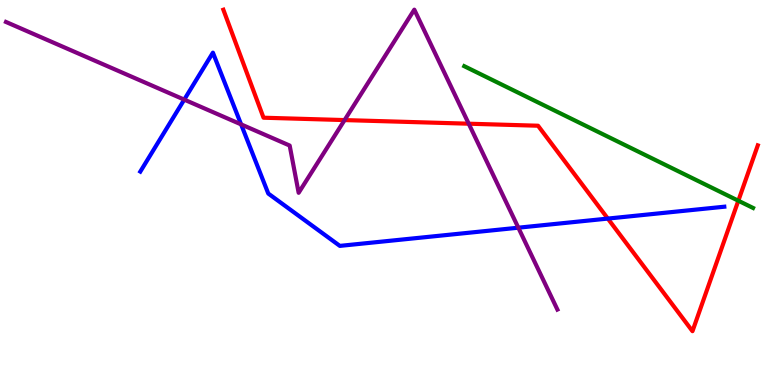[{'lines': ['blue', 'red'], 'intersections': [{'x': 7.84, 'y': 4.32}]}, {'lines': ['green', 'red'], 'intersections': [{'x': 9.53, 'y': 4.79}]}, {'lines': ['purple', 'red'], 'intersections': [{'x': 4.45, 'y': 6.88}, {'x': 6.05, 'y': 6.79}]}, {'lines': ['blue', 'green'], 'intersections': []}, {'lines': ['blue', 'purple'], 'intersections': [{'x': 2.38, 'y': 7.41}, {'x': 3.11, 'y': 6.77}, {'x': 6.69, 'y': 4.09}]}, {'lines': ['green', 'purple'], 'intersections': []}]